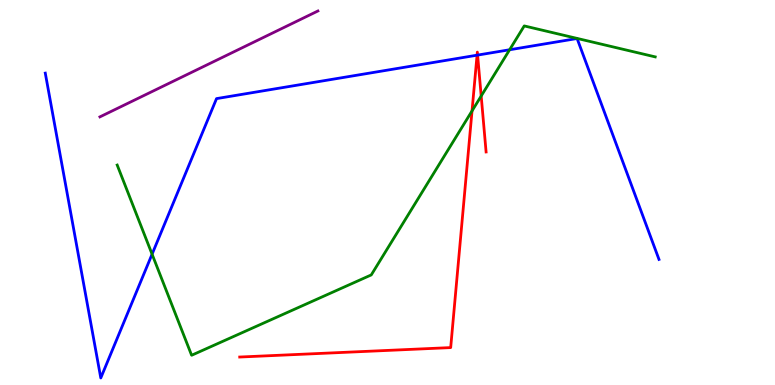[{'lines': ['blue', 'red'], 'intersections': [{'x': 6.16, 'y': 8.57}, {'x': 6.16, 'y': 8.57}]}, {'lines': ['green', 'red'], 'intersections': [{'x': 6.09, 'y': 7.12}, {'x': 6.21, 'y': 7.51}]}, {'lines': ['purple', 'red'], 'intersections': []}, {'lines': ['blue', 'green'], 'intersections': [{'x': 1.96, 'y': 3.4}, {'x': 6.58, 'y': 8.71}]}, {'lines': ['blue', 'purple'], 'intersections': []}, {'lines': ['green', 'purple'], 'intersections': []}]